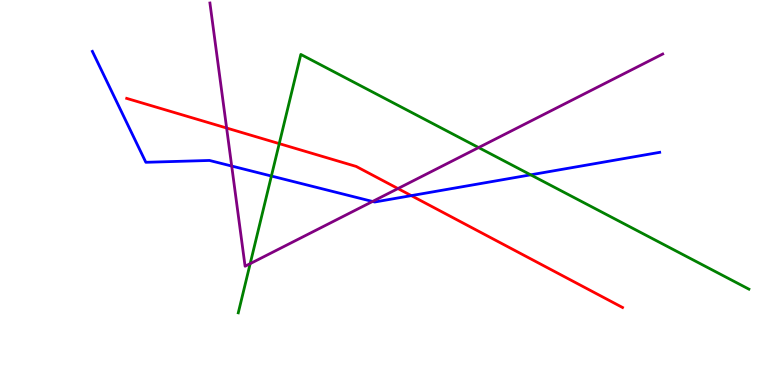[{'lines': ['blue', 'red'], 'intersections': [{'x': 5.31, 'y': 4.92}]}, {'lines': ['green', 'red'], 'intersections': [{'x': 3.6, 'y': 6.27}]}, {'lines': ['purple', 'red'], 'intersections': [{'x': 2.92, 'y': 6.67}, {'x': 5.13, 'y': 5.1}]}, {'lines': ['blue', 'green'], 'intersections': [{'x': 3.5, 'y': 5.43}, {'x': 6.85, 'y': 5.46}]}, {'lines': ['blue', 'purple'], 'intersections': [{'x': 2.99, 'y': 5.69}, {'x': 4.81, 'y': 4.77}]}, {'lines': ['green', 'purple'], 'intersections': [{'x': 3.23, 'y': 3.15}, {'x': 6.18, 'y': 6.17}]}]